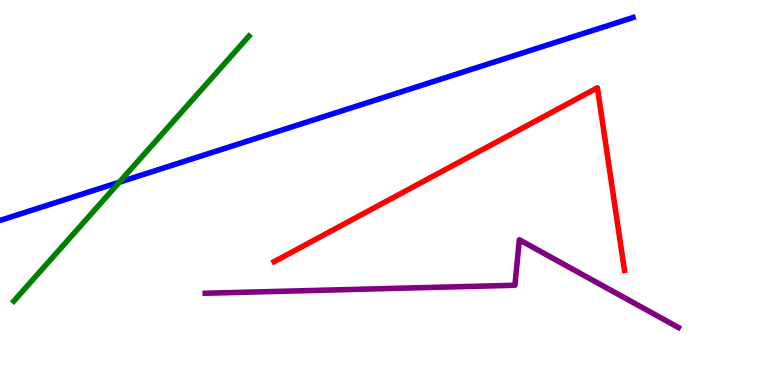[{'lines': ['blue', 'red'], 'intersections': []}, {'lines': ['green', 'red'], 'intersections': []}, {'lines': ['purple', 'red'], 'intersections': []}, {'lines': ['blue', 'green'], 'intersections': [{'x': 1.54, 'y': 5.27}]}, {'lines': ['blue', 'purple'], 'intersections': []}, {'lines': ['green', 'purple'], 'intersections': []}]